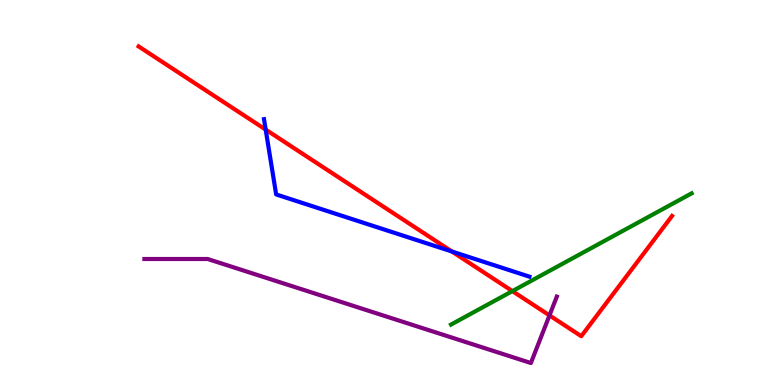[{'lines': ['blue', 'red'], 'intersections': [{'x': 3.43, 'y': 6.63}, {'x': 5.83, 'y': 3.47}]}, {'lines': ['green', 'red'], 'intersections': [{'x': 6.61, 'y': 2.44}]}, {'lines': ['purple', 'red'], 'intersections': [{'x': 7.09, 'y': 1.81}]}, {'lines': ['blue', 'green'], 'intersections': []}, {'lines': ['blue', 'purple'], 'intersections': []}, {'lines': ['green', 'purple'], 'intersections': []}]